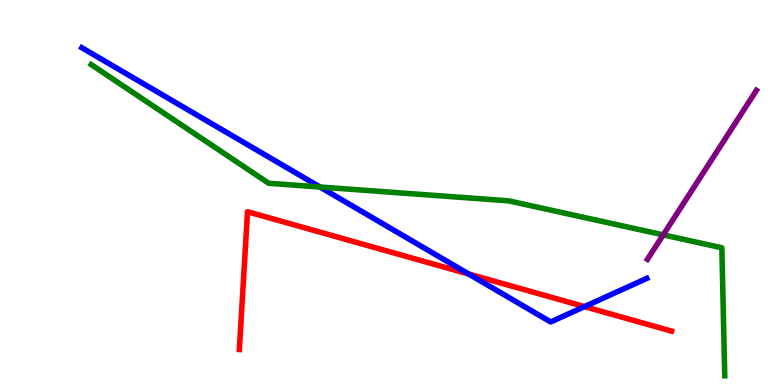[{'lines': ['blue', 'red'], 'intersections': [{'x': 6.05, 'y': 2.88}, {'x': 7.54, 'y': 2.04}]}, {'lines': ['green', 'red'], 'intersections': []}, {'lines': ['purple', 'red'], 'intersections': []}, {'lines': ['blue', 'green'], 'intersections': [{'x': 4.13, 'y': 5.14}]}, {'lines': ['blue', 'purple'], 'intersections': []}, {'lines': ['green', 'purple'], 'intersections': [{'x': 8.56, 'y': 3.9}]}]